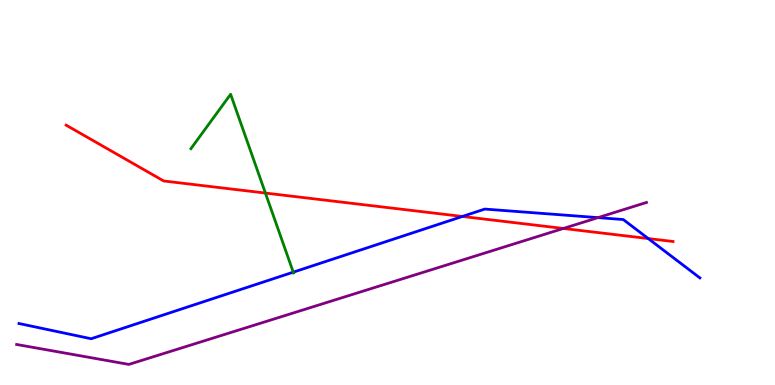[{'lines': ['blue', 'red'], 'intersections': [{'x': 5.97, 'y': 4.38}, {'x': 8.36, 'y': 3.8}]}, {'lines': ['green', 'red'], 'intersections': [{'x': 3.42, 'y': 4.99}]}, {'lines': ['purple', 'red'], 'intersections': [{'x': 7.27, 'y': 4.07}]}, {'lines': ['blue', 'green'], 'intersections': [{'x': 3.78, 'y': 2.93}]}, {'lines': ['blue', 'purple'], 'intersections': [{'x': 7.72, 'y': 4.35}]}, {'lines': ['green', 'purple'], 'intersections': []}]